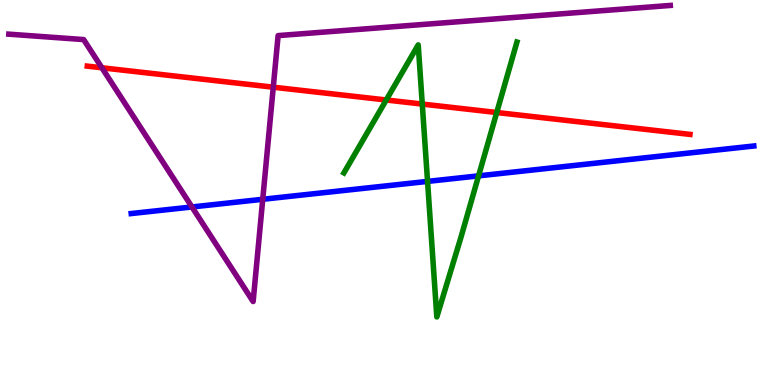[{'lines': ['blue', 'red'], 'intersections': []}, {'lines': ['green', 'red'], 'intersections': [{'x': 4.98, 'y': 7.4}, {'x': 5.45, 'y': 7.3}, {'x': 6.41, 'y': 7.08}]}, {'lines': ['purple', 'red'], 'intersections': [{'x': 1.31, 'y': 8.24}, {'x': 3.53, 'y': 7.74}]}, {'lines': ['blue', 'green'], 'intersections': [{'x': 5.52, 'y': 5.29}, {'x': 6.18, 'y': 5.43}]}, {'lines': ['blue', 'purple'], 'intersections': [{'x': 2.48, 'y': 4.62}, {'x': 3.39, 'y': 4.82}]}, {'lines': ['green', 'purple'], 'intersections': []}]